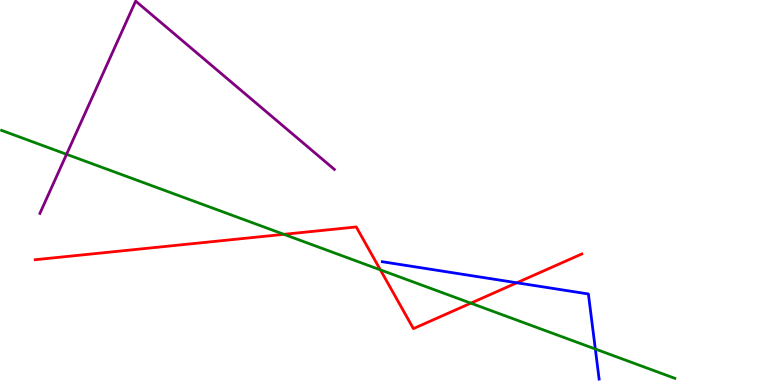[{'lines': ['blue', 'red'], 'intersections': [{'x': 6.67, 'y': 2.66}]}, {'lines': ['green', 'red'], 'intersections': [{'x': 3.66, 'y': 3.91}, {'x': 4.91, 'y': 2.99}, {'x': 6.08, 'y': 2.13}]}, {'lines': ['purple', 'red'], 'intersections': []}, {'lines': ['blue', 'green'], 'intersections': [{'x': 7.68, 'y': 0.935}]}, {'lines': ['blue', 'purple'], 'intersections': []}, {'lines': ['green', 'purple'], 'intersections': [{'x': 0.859, 'y': 5.99}]}]